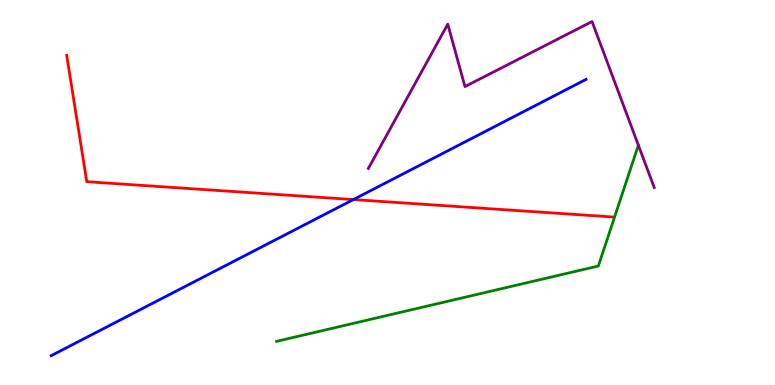[{'lines': ['blue', 'red'], 'intersections': [{'x': 4.56, 'y': 4.82}]}, {'lines': ['green', 'red'], 'intersections': []}, {'lines': ['purple', 'red'], 'intersections': []}, {'lines': ['blue', 'green'], 'intersections': []}, {'lines': ['blue', 'purple'], 'intersections': []}, {'lines': ['green', 'purple'], 'intersections': []}]